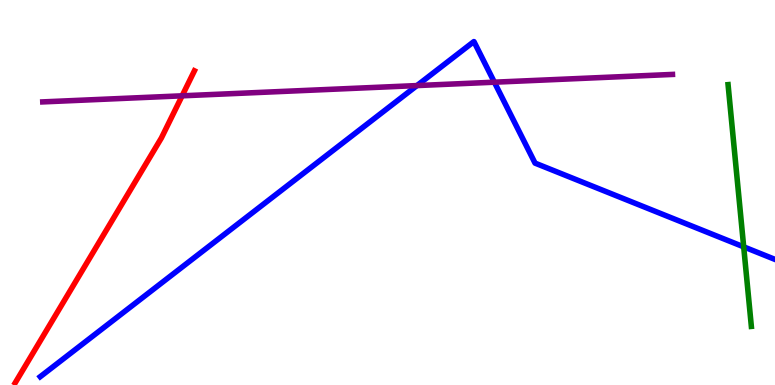[{'lines': ['blue', 'red'], 'intersections': []}, {'lines': ['green', 'red'], 'intersections': []}, {'lines': ['purple', 'red'], 'intersections': [{'x': 2.35, 'y': 7.51}]}, {'lines': ['blue', 'green'], 'intersections': [{'x': 9.6, 'y': 3.59}]}, {'lines': ['blue', 'purple'], 'intersections': [{'x': 5.38, 'y': 7.78}, {'x': 6.38, 'y': 7.86}]}, {'lines': ['green', 'purple'], 'intersections': []}]